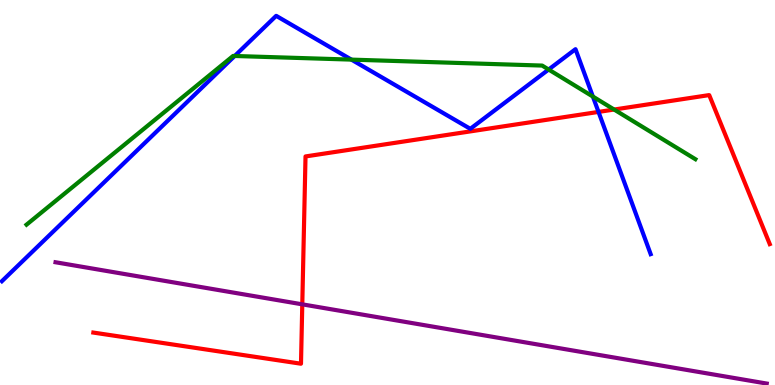[{'lines': ['blue', 'red'], 'intersections': [{'x': 7.72, 'y': 7.09}]}, {'lines': ['green', 'red'], 'intersections': [{'x': 7.92, 'y': 7.15}]}, {'lines': ['purple', 'red'], 'intersections': [{'x': 3.9, 'y': 2.1}]}, {'lines': ['blue', 'green'], 'intersections': [{'x': 3.03, 'y': 8.55}, {'x': 4.53, 'y': 8.45}, {'x': 7.08, 'y': 8.19}, {'x': 7.65, 'y': 7.49}]}, {'lines': ['blue', 'purple'], 'intersections': []}, {'lines': ['green', 'purple'], 'intersections': []}]